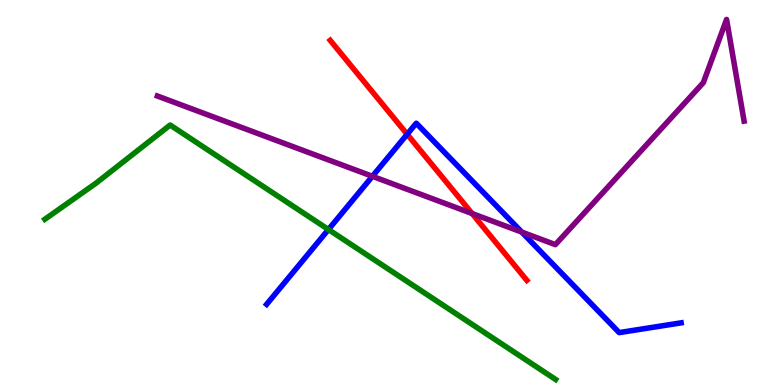[{'lines': ['blue', 'red'], 'intersections': [{'x': 5.25, 'y': 6.51}]}, {'lines': ['green', 'red'], 'intersections': []}, {'lines': ['purple', 'red'], 'intersections': [{'x': 6.09, 'y': 4.45}]}, {'lines': ['blue', 'green'], 'intersections': [{'x': 4.24, 'y': 4.04}]}, {'lines': ['blue', 'purple'], 'intersections': [{'x': 4.81, 'y': 5.42}, {'x': 6.73, 'y': 3.97}]}, {'lines': ['green', 'purple'], 'intersections': []}]